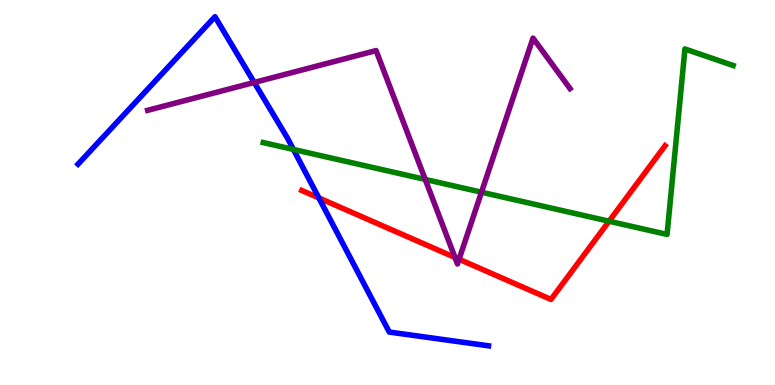[{'lines': ['blue', 'red'], 'intersections': [{'x': 4.11, 'y': 4.86}]}, {'lines': ['green', 'red'], 'intersections': [{'x': 7.86, 'y': 4.25}]}, {'lines': ['purple', 'red'], 'intersections': [{'x': 5.87, 'y': 3.31}, {'x': 5.92, 'y': 3.27}]}, {'lines': ['blue', 'green'], 'intersections': [{'x': 3.79, 'y': 6.12}]}, {'lines': ['blue', 'purple'], 'intersections': [{'x': 3.28, 'y': 7.86}]}, {'lines': ['green', 'purple'], 'intersections': [{'x': 5.49, 'y': 5.34}, {'x': 6.21, 'y': 5.01}]}]